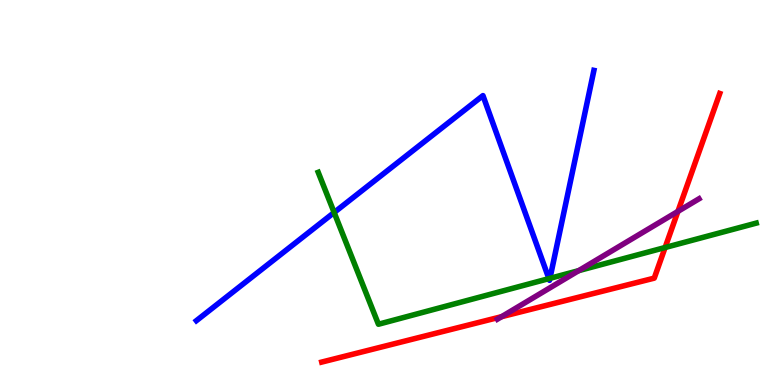[{'lines': ['blue', 'red'], 'intersections': []}, {'lines': ['green', 'red'], 'intersections': [{'x': 8.58, 'y': 3.57}]}, {'lines': ['purple', 'red'], 'intersections': [{'x': 6.47, 'y': 1.77}, {'x': 8.75, 'y': 4.51}]}, {'lines': ['blue', 'green'], 'intersections': [{'x': 4.31, 'y': 4.48}, {'x': 7.08, 'y': 2.76}, {'x': 7.1, 'y': 2.77}]}, {'lines': ['blue', 'purple'], 'intersections': []}, {'lines': ['green', 'purple'], 'intersections': [{'x': 7.47, 'y': 2.97}]}]